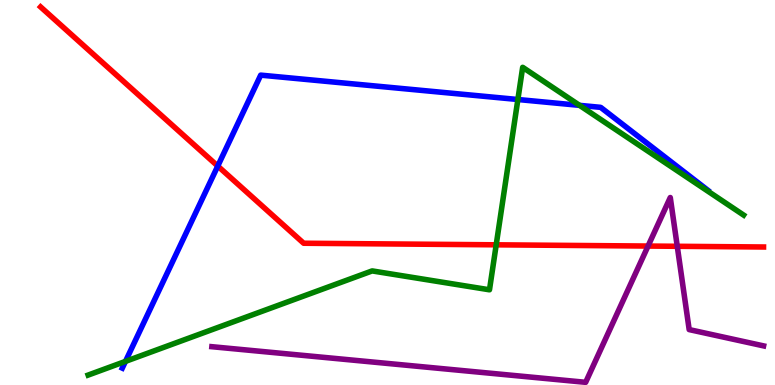[{'lines': ['blue', 'red'], 'intersections': [{'x': 2.81, 'y': 5.69}]}, {'lines': ['green', 'red'], 'intersections': [{'x': 6.4, 'y': 3.64}]}, {'lines': ['purple', 'red'], 'intersections': [{'x': 8.36, 'y': 3.61}, {'x': 8.74, 'y': 3.6}]}, {'lines': ['blue', 'green'], 'intersections': [{'x': 1.62, 'y': 0.613}, {'x': 6.68, 'y': 7.42}, {'x': 7.48, 'y': 7.26}]}, {'lines': ['blue', 'purple'], 'intersections': []}, {'lines': ['green', 'purple'], 'intersections': []}]